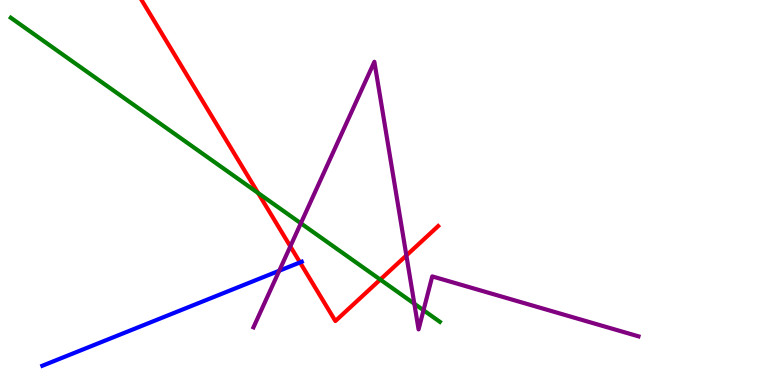[{'lines': ['blue', 'red'], 'intersections': [{'x': 3.87, 'y': 3.18}]}, {'lines': ['green', 'red'], 'intersections': [{'x': 3.33, 'y': 4.99}, {'x': 4.91, 'y': 2.74}]}, {'lines': ['purple', 'red'], 'intersections': [{'x': 3.75, 'y': 3.6}, {'x': 5.24, 'y': 3.36}]}, {'lines': ['blue', 'green'], 'intersections': []}, {'lines': ['blue', 'purple'], 'intersections': [{'x': 3.6, 'y': 2.97}]}, {'lines': ['green', 'purple'], 'intersections': [{'x': 3.88, 'y': 4.2}, {'x': 5.35, 'y': 2.11}, {'x': 5.46, 'y': 1.94}]}]